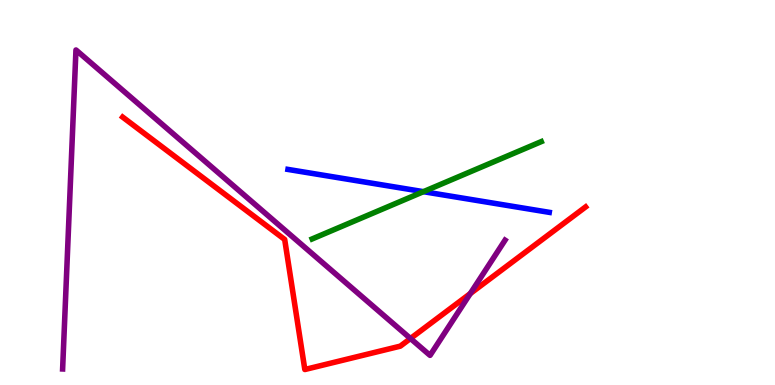[{'lines': ['blue', 'red'], 'intersections': []}, {'lines': ['green', 'red'], 'intersections': []}, {'lines': ['purple', 'red'], 'intersections': [{'x': 5.3, 'y': 1.21}, {'x': 6.07, 'y': 2.37}]}, {'lines': ['blue', 'green'], 'intersections': [{'x': 5.46, 'y': 5.02}]}, {'lines': ['blue', 'purple'], 'intersections': []}, {'lines': ['green', 'purple'], 'intersections': []}]